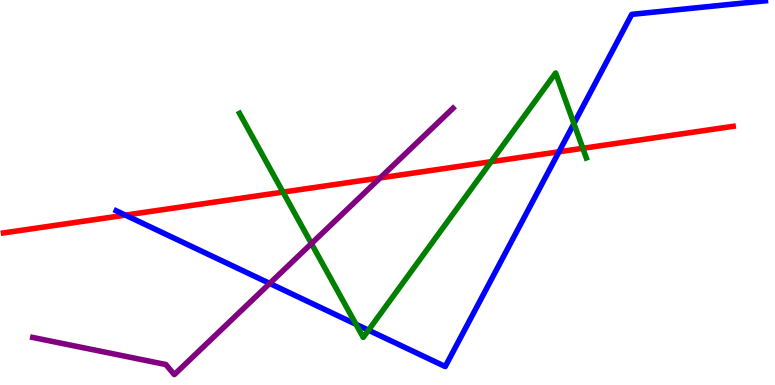[{'lines': ['blue', 'red'], 'intersections': [{'x': 1.62, 'y': 4.41}, {'x': 7.21, 'y': 6.06}]}, {'lines': ['green', 'red'], 'intersections': [{'x': 3.65, 'y': 5.01}, {'x': 6.34, 'y': 5.8}, {'x': 7.52, 'y': 6.15}]}, {'lines': ['purple', 'red'], 'intersections': [{'x': 4.9, 'y': 5.38}]}, {'lines': ['blue', 'green'], 'intersections': [{'x': 4.59, 'y': 1.58}, {'x': 4.75, 'y': 1.42}, {'x': 7.41, 'y': 6.79}]}, {'lines': ['blue', 'purple'], 'intersections': [{'x': 3.48, 'y': 2.64}]}, {'lines': ['green', 'purple'], 'intersections': [{'x': 4.02, 'y': 3.67}]}]